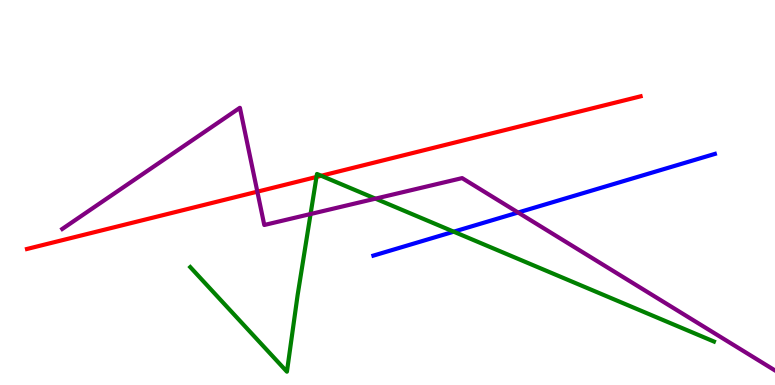[{'lines': ['blue', 'red'], 'intersections': []}, {'lines': ['green', 'red'], 'intersections': [{'x': 4.08, 'y': 5.4}, {'x': 4.15, 'y': 5.43}]}, {'lines': ['purple', 'red'], 'intersections': [{'x': 3.32, 'y': 5.02}]}, {'lines': ['blue', 'green'], 'intersections': [{'x': 5.85, 'y': 3.98}]}, {'lines': ['blue', 'purple'], 'intersections': [{'x': 6.69, 'y': 4.48}]}, {'lines': ['green', 'purple'], 'intersections': [{'x': 4.01, 'y': 4.44}, {'x': 4.84, 'y': 4.84}]}]